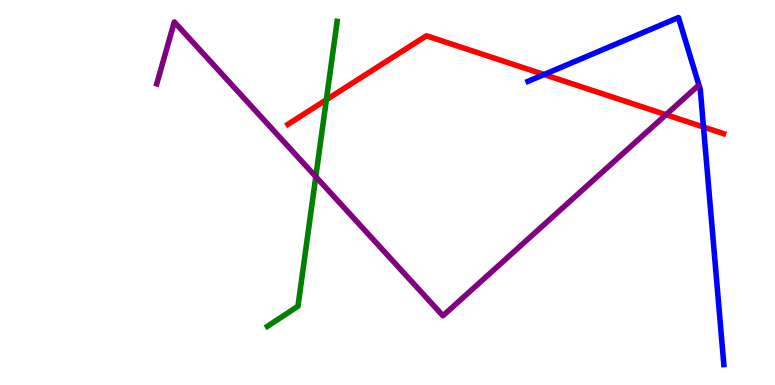[{'lines': ['blue', 'red'], 'intersections': [{'x': 7.02, 'y': 8.06}, {'x': 9.08, 'y': 6.7}]}, {'lines': ['green', 'red'], 'intersections': [{'x': 4.21, 'y': 7.41}]}, {'lines': ['purple', 'red'], 'intersections': [{'x': 8.59, 'y': 7.02}]}, {'lines': ['blue', 'green'], 'intersections': []}, {'lines': ['blue', 'purple'], 'intersections': []}, {'lines': ['green', 'purple'], 'intersections': [{'x': 4.07, 'y': 5.41}]}]